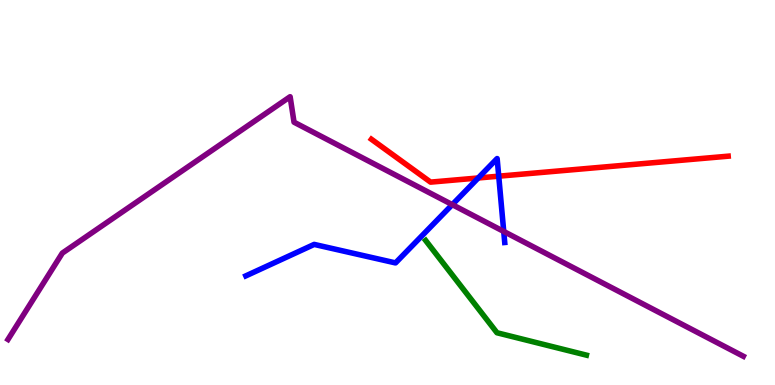[{'lines': ['blue', 'red'], 'intersections': [{'x': 6.17, 'y': 5.38}, {'x': 6.44, 'y': 5.42}]}, {'lines': ['green', 'red'], 'intersections': []}, {'lines': ['purple', 'red'], 'intersections': []}, {'lines': ['blue', 'green'], 'intersections': []}, {'lines': ['blue', 'purple'], 'intersections': [{'x': 5.84, 'y': 4.68}, {'x': 6.5, 'y': 3.99}]}, {'lines': ['green', 'purple'], 'intersections': []}]